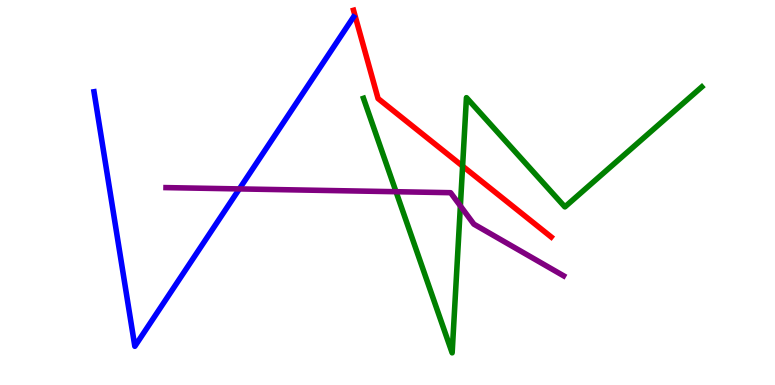[{'lines': ['blue', 'red'], 'intersections': []}, {'lines': ['green', 'red'], 'intersections': [{'x': 5.97, 'y': 5.68}]}, {'lines': ['purple', 'red'], 'intersections': []}, {'lines': ['blue', 'green'], 'intersections': []}, {'lines': ['blue', 'purple'], 'intersections': [{'x': 3.09, 'y': 5.09}]}, {'lines': ['green', 'purple'], 'intersections': [{'x': 5.11, 'y': 5.02}, {'x': 5.94, 'y': 4.65}]}]